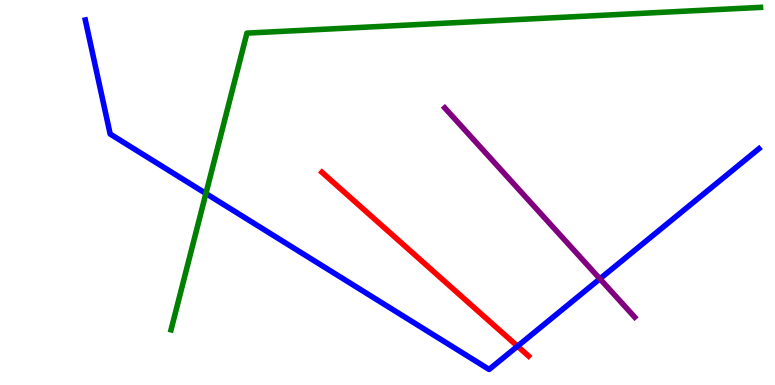[{'lines': ['blue', 'red'], 'intersections': [{'x': 6.68, 'y': 1.01}]}, {'lines': ['green', 'red'], 'intersections': []}, {'lines': ['purple', 'red'], 'intersections': []}, {'lines': ['blue', 'green'], 'intersections': [{'x': 2.66, 'y': 4.97}]}, {'lines': ['blue', 'purple'], 'intersections': [{'x': 7.74, 'y': 2.76}]}, {'lines': ['green', 'purple'], 'intersections': []}]